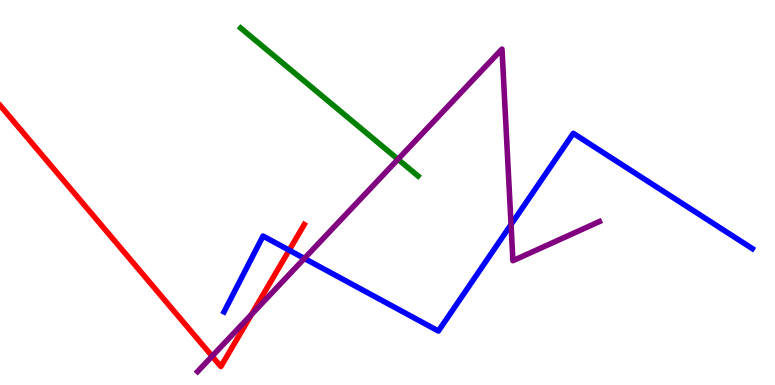[{'lines': ['blue', 'red'], 'intersections': [{'x': 3.73, 'y': 3.5}]}, {'lines': ['green', 'red'], 'intersections': []}, {'lines': ['purple', 'red'], 'intersections': [{'x': 2.74, 'y': 0.749}, {'x': 3.24, 'y': 1.83}]}, {'lines': ['blue', 'green'], 'intersections': []}, {'lines': ['blue', 'purple'], 'intersections': [{'x': 3.93, 'y': 3.29}, {'x': 6.59, 'y': 4.17}]}, {'lines': ['green', 'purple'], 'intersections': [{'x': 5.14, 'y': 5.86}]}]